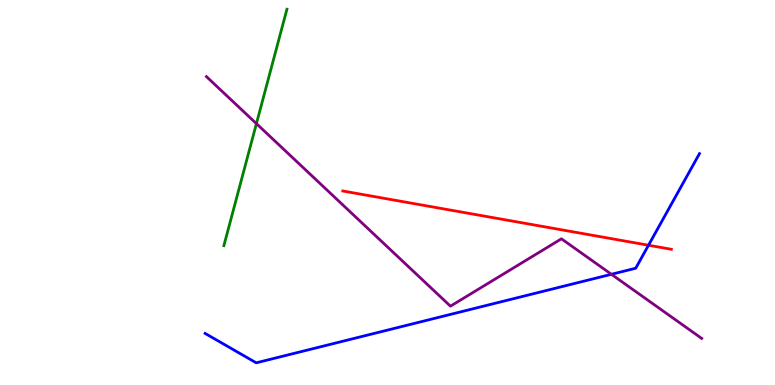[{'lines': ['blue', 'red'], 'intersections': [{'x': 8.37, 'y': 3.63}]}, {'lines': ['green', 'red'], 'intersections': []}, {'lines': ['purple', 'red'], 'intersections': []}, {'lines': ['blue', 'green'], 'intersections': []}, {'lines': ['blue', 'purple'], 'intersections': [{'x': 7.89, 'y': 2.88}]}, {'lines': ['green', 'purple'], 'intersections': [{'x': 3.31, 'y': 6.79}]}]